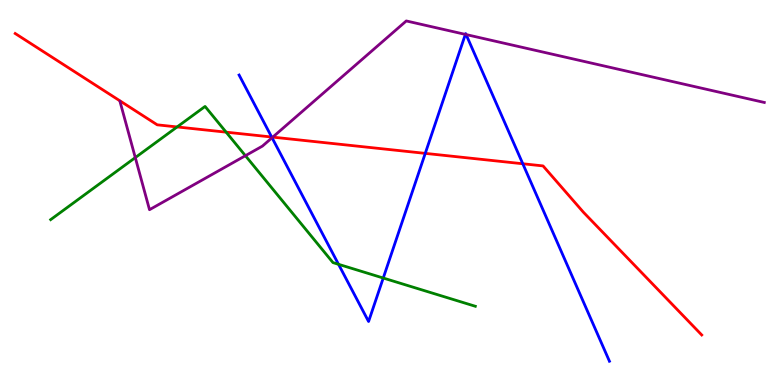[{'lines': ['blue', 'red'], 'intersections': [{'x': 3.51, 'y': 6.44}, {'x': 5.49, 'y': 6.02}, {'x': 6.75, 'y': 5.75}]}, {'lines': ['green', 'red'], 'intersections': [{'x': 2.29, 'y': 6.7}, {'x': 2.92, 'y': 6.57}]}, {'lines': ['purple', 'red'], 'intersections': [{'x': 3.52, 'y': 6.44}]}, {'lines': ['blue', 'green'], 'intersections': [{'x': 4.37, 'y': 3.13}, {'x': 4.95, 'y': 2.78}]}, {'lines': ['blue', 'purple'], 'intersections': [{'x': 3.51, 'y': 6.42}, {'x': 6.0, 'y': 9.11}, {'x': 6.01, 'y': 9.1}]}, {'lines': ['green', 'purple'], 'intersections': [{'x': 1.75, 'y': 5.91}, {'x': 3.17, 'y': 5.96}]}]